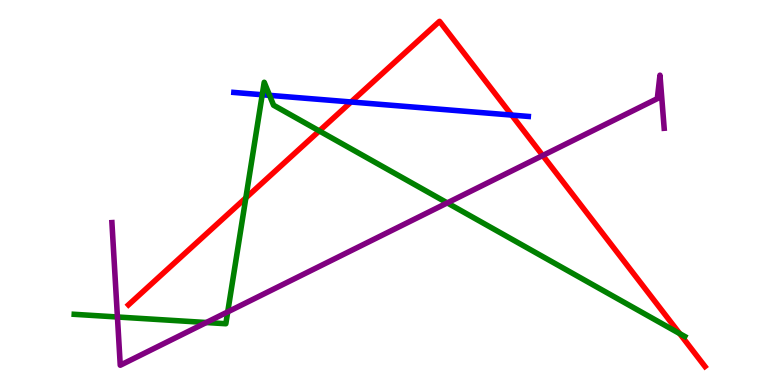[{'lines': ['blue', 'red'], 'intersections': [{'x': 4.53, 'y': 7.35}, {'x': 6.6, 'y': 7.01}]}, {'lines': ['green', 'red'], 'intersections': [{'x': 3.17, 'y': 4.86}, {'x': 4.12, 'y': 6.6}, {'x': 8.77, 'y': 1.33}]}, {'lines': ['purple', 'red'], 'intersections': [{'x': 7.0, 'y': 5.96}]}, {'lines': ['blue', 'green'], 'intersections': [{'x': 3.38, 'y': 7.54}, {'x': 3.48, 'y': 7.52}]}, {'lines': ['blue', 'purple'], 'intersections': []}, {'lines': ['green', 'purple'], 'intersections': [{'x': 1.52, 'y': 1.77}, {'x': 2.66, 'y': 1.62}, {'x': 2.94, 'y': 1.9}, {'x': 5.77, 'y': 4.73}]}]